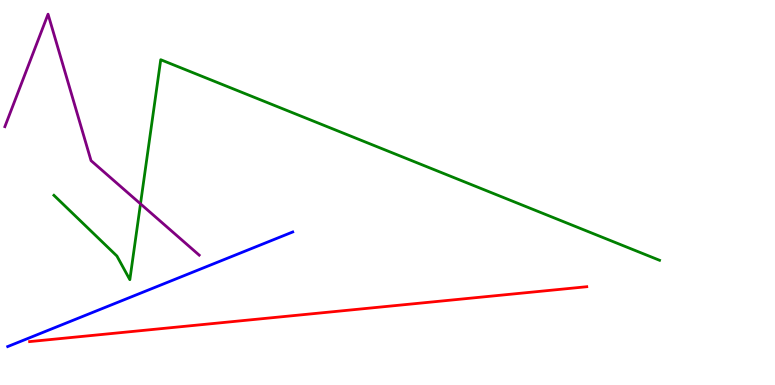[{'lines': ['blue', 'red'], 'intersections': []}, {'lines': ['green', 'red'], 'intersections': []}, {'lines': ['purple', 'red'], 'intersections': []}, {'lines': ['blue', 'green'], 'intersections': []}, {'lines': ['blue', 'purple'], 'intersections': []}, {'lines': ['green', 'purple'], 'intersections': [{'x': 1.81, 'y': 4.71}]}]